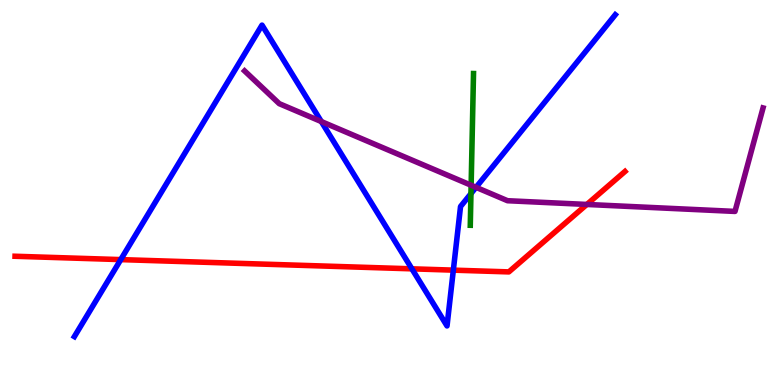[{'lines': ['blue', 'red'], 'intersections': [{'x': 1.56, 'y': 3.26}, {'x': 5.31, 'y': 3.02}, {'x': 5.85, 'y': 2.98}]}, {'lines': ['green', 'red'], 'intersections': []}, {'lines': ['purple', 'red'], 'intersections': [{'x': 7.57, 'y': 4.69}]}, {'lines': ['blue', 'green'], 'intersections': [{'x': 6.08, 'y': 4.97}]}, {'lines': ['blue', 'purple'], 'intersections': [{'x': 4.15, 'y': 6.84}, {'x': 6.14, 'y': 5.13}]}, {'lines': ['green', 'purple'], 'intersections': [{'x': 6.08, 'y': 5.19}]}]